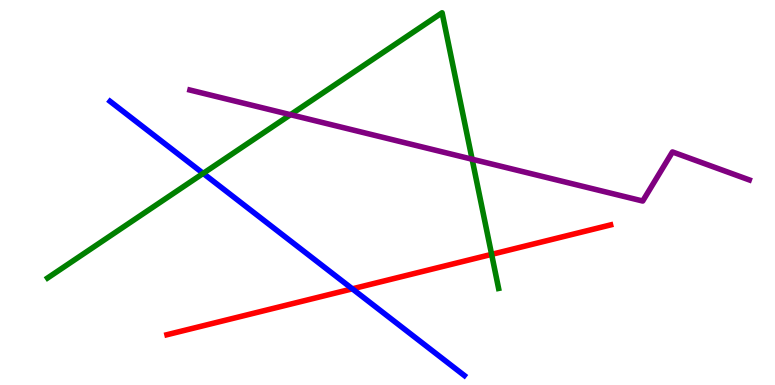[{'lines': ['blue', 'red'], 'intersections': [{'x': 4.55, 'y': 2.5}]}, {'lines': ['green', 'red'], 'intersections': [{'x': 6.34, 'y': 3.39}]}, {'lines': ['purple', 'red'], 'intersections': []}, {'lines': ['blue', 'green'], 'intersections': [{'x': 2.62, 'y': 5.5}]}, {'lines': ['blue', 'purple'], 'intersections': []}, {'lines': ['green', 'purple'], 'intersections': [{'x': 3.75, 'y': 7.02}, {'x': 6.09, 'y': 5.86}]}]